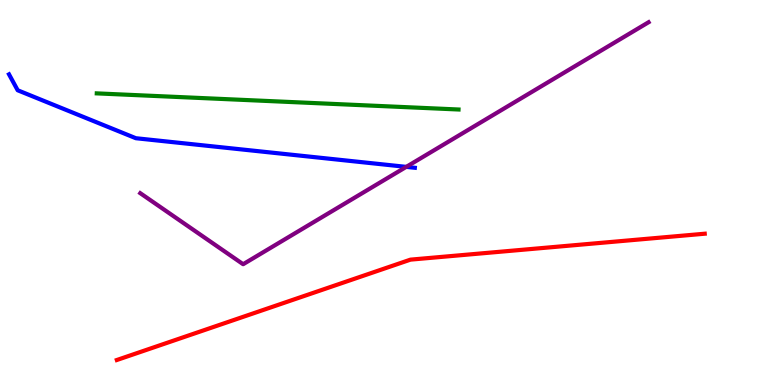[{'lines': ['blue', 'red'], 'intersections': []}, {'lines': ['green', 'red'], 'intersections': []}, {'lines': ['purple', 'red'], 'intersections': []}, {'lines': ['blue', 'green'], 'intersections': []}, {'lines': ['blue', 'purple'], 'intersections': [{'x': 5.24, 'y': 5.67}]}, {'lines': ['green', 'purple'], 'intersections': []}]